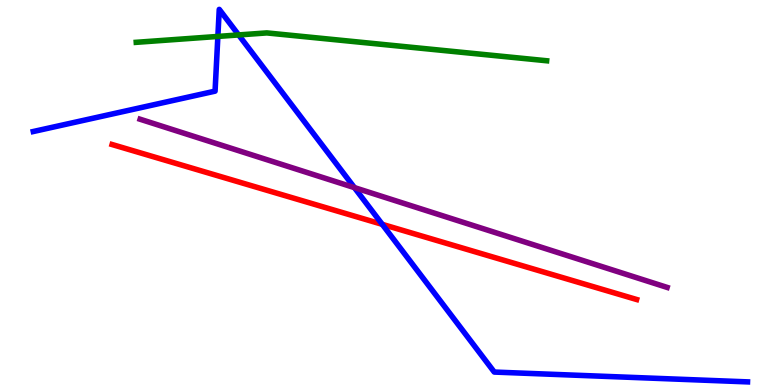[{'lines': ['blue', 'red'], 'intersections': [{'x': 4.93, 'y': 4.17}]}, {'lines': ['green', 'red'], 'intersections': []}, {'lines': ['purple', 'red'], 'intersections': []}, {'lines': ['blue', 'green'], 'intersections': [{'x': 2.81, 'y': 9.05}, {'x': 3.08, 'y': 9.09}]}, {'lines': ['blue', 'purple'], 'intersections': [{'x': 4.57, 'y': 5.13}]}, {'lines': ['green', 'purple'], 'intersections': []}]